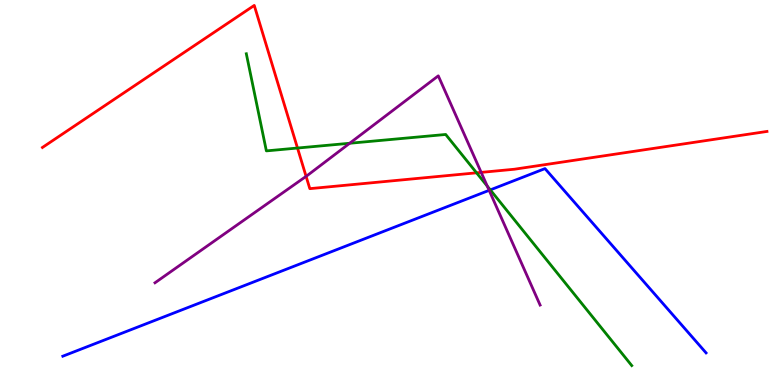[{'lines': ['blue', 'red'], 'intersections': []}, {'lines': ['green', 'red'], 'intersections': [{'x': 3.84, 'y': 6.15}, {'x': 6.15, 'y': 5.51}]}, {'lines': ['purple', 'red'], 'intersections': [{'x': 3.95, 'y': 5.42}, {'x': 6.21, 'y': 5.52}]}, {'lines': ['blue', 'green'], 'intersections': [{'x': 6.33, 'y': 5.07}]}, {'lines': ['blue', 'purple'], 'intersections': [{'x': 6.31, 'y': 5.06}]}, {'lines': ['green', 'purple'], 'intersections': [{'x': 4.51, 'y': 6.28}, {'x': 6.29, 'y': 5.17}]}]